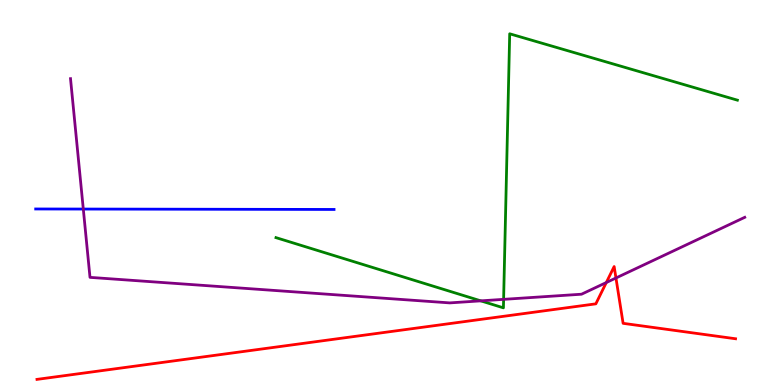[{'lines': ['blue', 'red'], 'intersections': []}, {'lines': ['green', 'red'], 'intersections': []}, {'lines': ['purple', 'red'], 'intersections': [{'x': 7.82, 'y': 2.66}, {'x': 7.95, 'y': 2.78}]}, {'lines': ['blue', 'green'], 'intersections': []}, {'lines': ['blue', 'purple'], 'intersections': [{'x': 1.07, 'y': 4.57}]}, {'lines': ['green', 'purple'], 'intersections': [{'x': 6.2, 'y': 2.19}, {'x': 6.5, 'y': 2.22}]}]